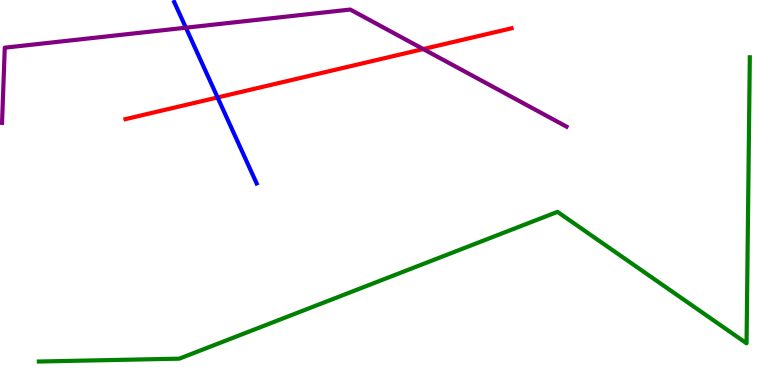[{'lines': ['blue', 'red'], 'intersections': [{'x': 2.81, 'y': 7.47}]}, {'lines': ['green', 'red'], 'intersections': []}, {'lines': ['purple', 'red'], 'intersections': [{'x': 5.46, 'y': 8.73}]}, {'lines': ['blue', 'green'], 'intersections': []}, {'lines': ['blue', 'purple'], 'intersections': [{'x': 2.4, 'y': 9.28}]}, {'lines': ['green', 'purple'], 'intersections': []}]